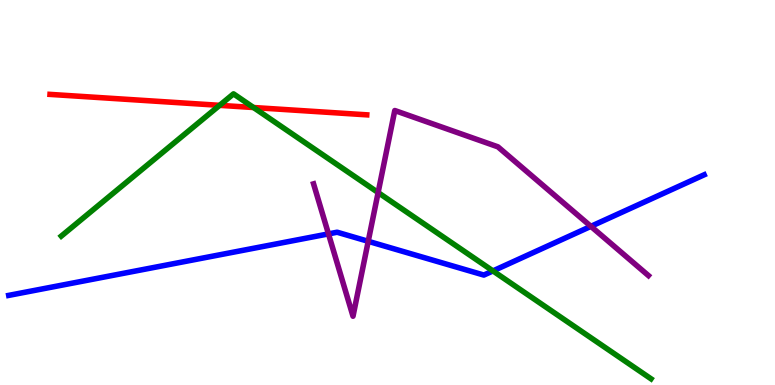[{'lines': ['blue', 'red'], 'intersections': []}, {'lines': ['green', 'red'], 'intersections': [{'x': 2.83, 'y': 7.26}, {'x': 3.27, 'y': 7.21}]}, {'lines': ['purple', 'red'], 'intersections': []}, {'lines': ['blue', 'green'], 'intersections': [{'x': 6.36, 'y': 2.96}]}, {'lines': ['blue', 'purple'], 'intersections': [{'x': 4.24, 'y': 3.92}, {'x': 4.75, 'y': 3.73}, {'x': 7.62, 'y': 4.12}]}, {'lines': ['green', 'purple'], 'intersections': [{'x': 4.88, 'y': 5.0}]}]